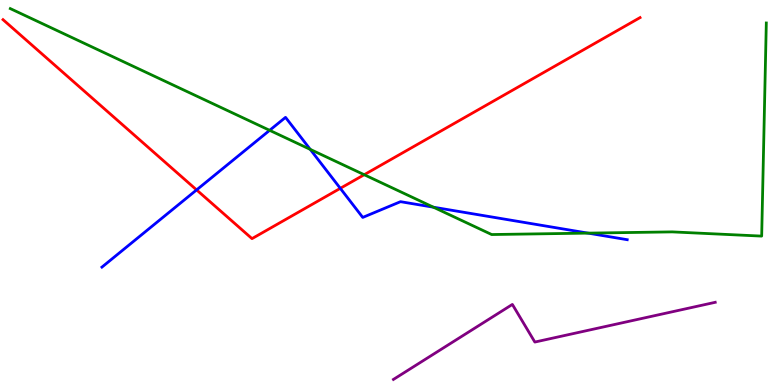[{'lines': ['blue', 'red'], 'intersections': [{'x': 2.54, 'y': 5.07}, {'x': 4.39, 'y': 5.11}]}, {'lines': ['green', 'red'], 'intersections': [{'x': 4.7, 'y': 5.46}]}, {'lines': ['purple', 'red'], 'intersections': []}, {'lines': ['blue', 'green'], 'intersections': [{'x': 3.48, 'y': 6.61}, {'x': 4.0, 'y': 6.12}, {'x': 5.59, 'y': 4.62}, {'x': 7.59, 'y': 3.94}]}, {'lines': ['blue', 'purple'], 'intersections': []}, {'lines': ['green', 'purple'], 'intersections': []}]